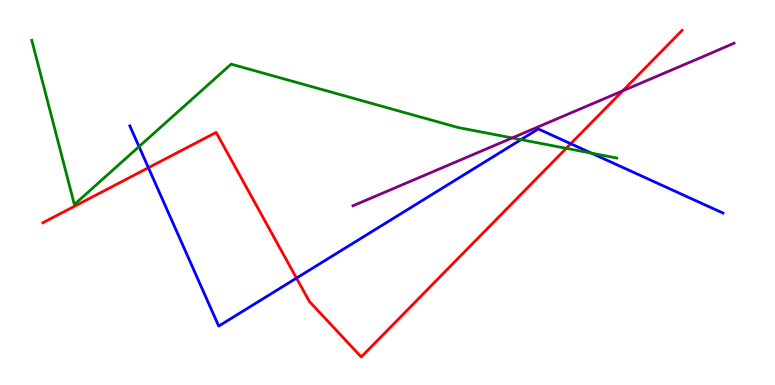[{'lines': ['blue', 'red'], 'intersections': [{'x': 1.91, 'y': 5.64}, {'x': 3.83, 'y': 2.78}, {'x': 7.36, 'y': 6.27}]}, {'lines': ['green', 'red'], 'intersections': [{'x': 7.31, 'y': 6.15}]}, {'lines': ['purple', 'red'], 'intersections': [{'x': 8.04, 'y': 7.64}]}, {'lines': ['blue', 'green'], 'intersections': [{'x': 1.79, 'y': 6.19}, {'x': 6.72, 'y': 6.37}, {'x': 7.63, 'y': 6.02}]}, {'lines': ['blue', 'purple'], 'intersections': []}, {'lines': ['green', 'purple'], 'intersections': [{'x': 6.61, 'y': 6.42}]}]